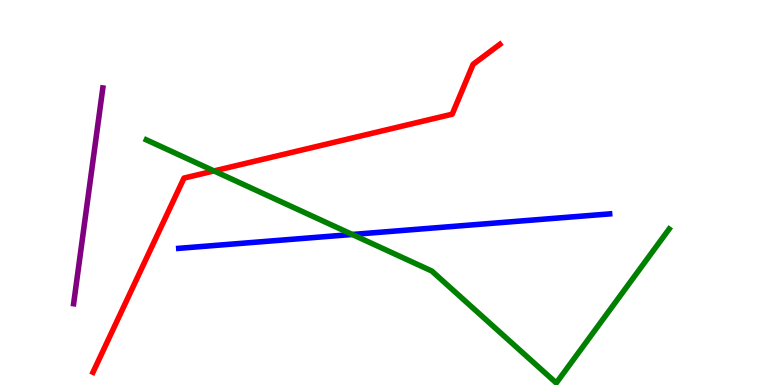[{'lines': ['blue', 'red'], 'intersections': []}, {'lines': ['green', 'red'], 'intersections': [{'x': 2.76, 'y': 5.56}]}, {'lines': ['purple', 'red'], 'intersections': []}, {'lines': ['blue', 'green'], 'intersections': [{'x': 4.55, 'y': 3.91}]}, {'lines': ['blue', 'purple'], 'intersections': []}, {'lines': ['green', 'purple'], 'intersections': []}]